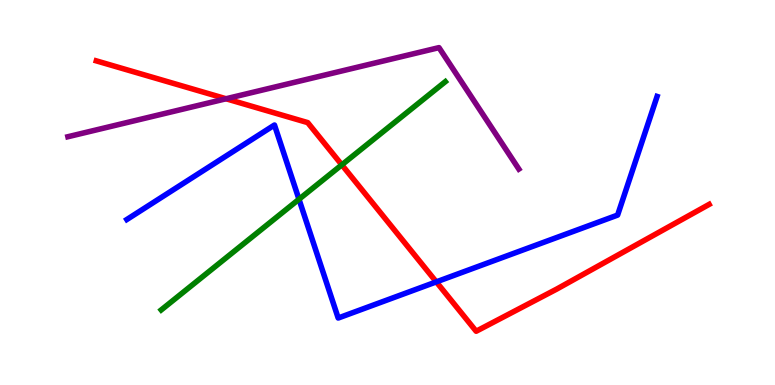[{'lines': ['blue', 'red'], 'intersections': [{'x': 5.63, 'y': 2.68}]}, {'lines': ['green', 'red'], 'intersections': [{'x': 4.41, 'y': 5.72}]}, {'lines': ['purple', 'red'], 'intersections': [{'x': 2.92, 'y': 7.43}]}, {'lines': ['blue', 'green'], 'intersections': [{'x': 3.86, 'y': 4.82}]}, {'lines': ['blue', 'purple'], 'intersections': []}, {'lines': ['green', 'purple'], 'intersections': []}]